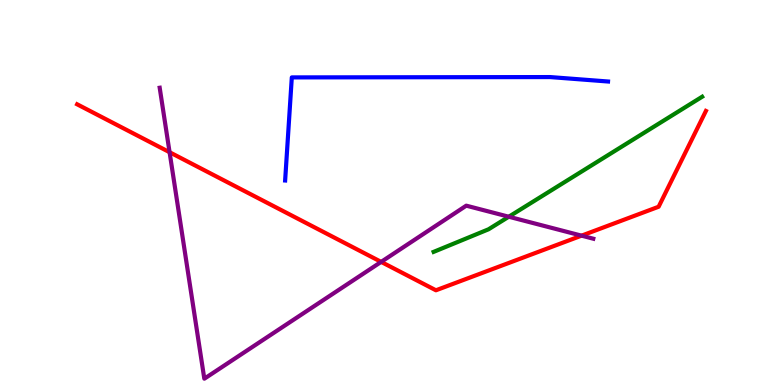[{'lines': ['blue', 'red'], 'intersections': []}, {'lines': ['green', 'red'], 'intersections': []}, {'lines': ['purple', 'red'], 'intersections': [{'x': 2.19, 'y': 6.05}, {'x': 4.92, 'y': 3.2}, {'x': 7.5, 'y': 3.88}]}, {'lines': ['blue', 'green'], 'intersections': []}, {'lines': ['blue', 'purple'], 'intersections': []}, {'lines': ['green', 'purple'], 'intersections': [{'x': 6.56, 'y': 4.37}]}]